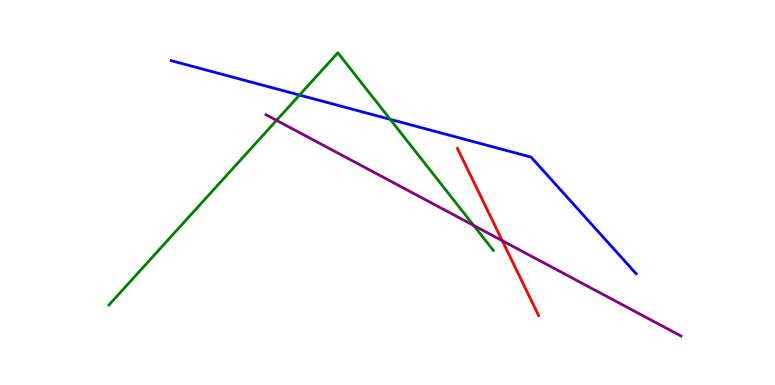[{'lines': ['blue', 'red'], 'intersections': []}, {'lines': ['green', 'red'], 'intersections': []}, {'lines': ['purple', 'red'], 'intersections': [{'x': 6.48, 'y': 3.75}]}, {'lines': ['blue', 'green'], 'intersections': [{'x': 3.86, 'y': 7.53}, {'x': 5.03, 'y': 6.9}]}, {'lines': ['blue', 'purple'], 'intersections': []}, {'lines': ['green', 'purple'], 'intersections': [{'x': 3.57, 'y': 6.87}, {'x': 6.11, 'y': 4.14}]}]